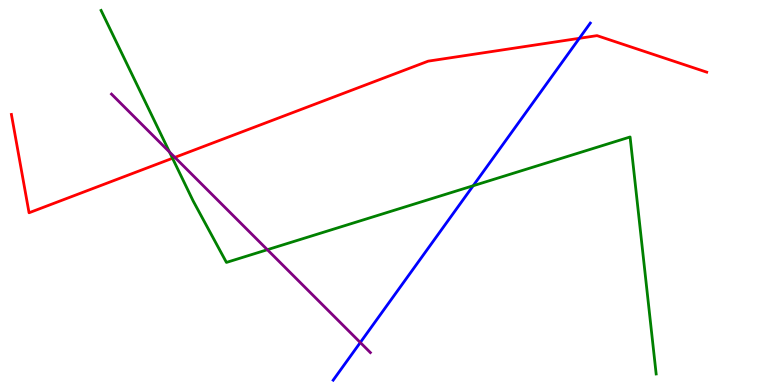[{'lines': ['blue', 'red'], 'intersections': [{'x': 7.48, 'y': 9.0}]}, {'lines': ['green', 'red'], 'intersections': [{'x': 2.23, 'y': 5.89}]}, {'lines': ['purple', 'red'], 'intersections': [{'x': 2.26, 'y': 5.91}]}, {'lines': ['blue', 'green'], 'intersections': [{'x': 6.11, 'y': 5.18}]}, {'lines': ['blue', 'purple'], 'intersections': [{'x': 4.65, 'y': 1.1}]}, {'lines': ['green', 'purple'], 'intersections': [{'x': 2.19, 'y': 6.05}, {'x': 3.45, 'y': 3.51}]}]